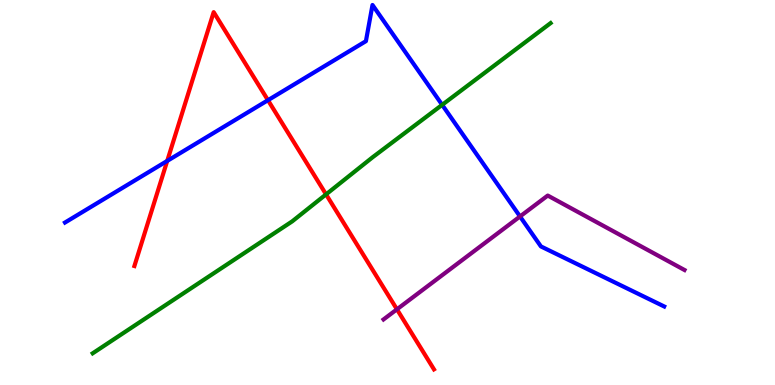[{'lines': ['blue', 'red'], 'intersections': [{'x': 2.16, 'y': 5.82}, {'x': 3.46, 'y': 7.4}]}, {'lines': ['green', 'red'], 'intersections': [{'x': 4.21, 'y': 4.95}]}, {'lines': ['purple', 'red'], 'intersections': [{'x': 5.12, 'y': 1.97}]}, {'lines': ['blue', 'green'], 'intersections': [{'x': 5.71, 'y': 7.28}]}, {'lines': ['blue', 'purple'], 'intersections': [{'x': 6.71, 'y': 4.38}]}, {'lines': ['green', 'purple'], 'intersections': []}]